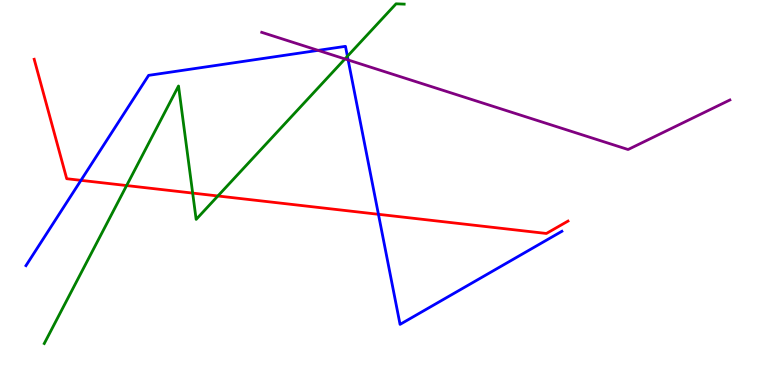[{'lines': ['blue', 'red'], 'intersections': [{'x': 1.04, 'y': 5.32}, {'x': 4.88, 'y': 4.43}]}, {'lines': ['green', 'red'], 'intersections': [{'x': 1.63, 'y': 5.18}, {'x': 2.49, 'y': 4.98}, {'x': 2.81, 'y': 4.91}]}, {'lines': ['purple', 'red'], 'intersections': []}, {'lines': ['blue', 'green'], 'intersections': [{'x': 4.48, 'y': 8.54}]}, {'lines': ['blue', 'purple'], 'intersections': [{'x': 4.1, 'y': 8.69}, {'x': 4.49, 'y': 8.44}]}, {'lines': ['green', 'purple'], 'intersections': [{'x': 4.45, 'y': 8.47}]}]